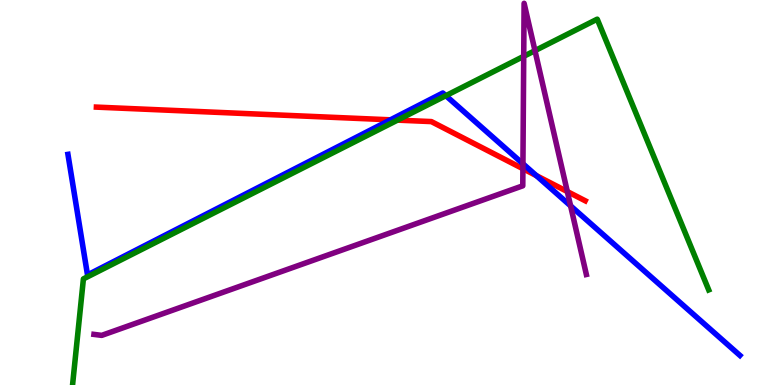[{'lines': ['blue', 'red'], 'intersections': [{'x': 5.04, 'y': 6.89}, {'x': 6.92, 'y': 5.44}]}, {'lines': ['green', 'red'], 'intersections': [{'x': 5.13, 'y': 6.88}]}, {'lines': ['purple', 'red'], 'intersections': [{'x': 6.75, 'y': 5.62}, {'x': 7.32, 'y': 5.02}]}, {'lines': ['blue', 'green'], 'intersections': [{'x': 5.75, 'y': 7.51}]}, {'lines': ['blue', 'purple'], 'intersections': [{'x': 6.75, 'y': 5.75}, {'x': 7.36, 'y': 4.65}]}, {'lines': ['green', 'purple'], 'intersections': [{'x': 6.76, 'y': 8.54}, {'x': 6.9, 'y': 8.68}]}]